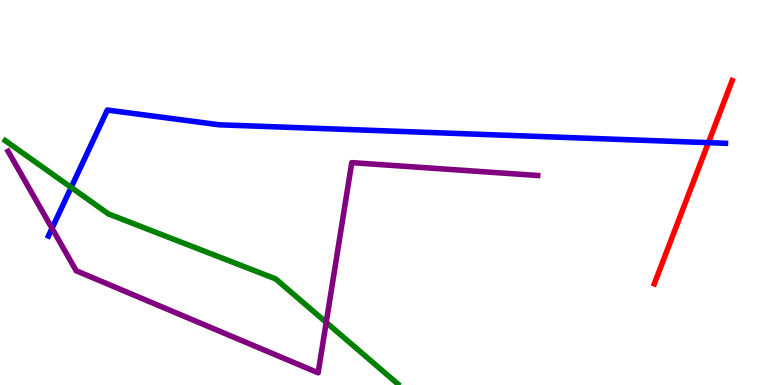[{'lines': ['blue', 'red'], 'intersections': [{'x': 9.14, 'y': 6.29}]}, {'lines': ['green', 'red'], 'intersections': []}, {'lines': ['purple', 'red'], 'intersections': []}, {'lines': ['blue', 'green'], 'intersections': [{'x': 0.918, 'y': 5.13}]}, {'lines': ['blue', 'purple'], 'intersections': [{'x': 0.671, 'y': 4.07}]}, {'lines': ['green', 'purple'], 'intersections': [{'x': 4.21, 'y': 1.63}]}]